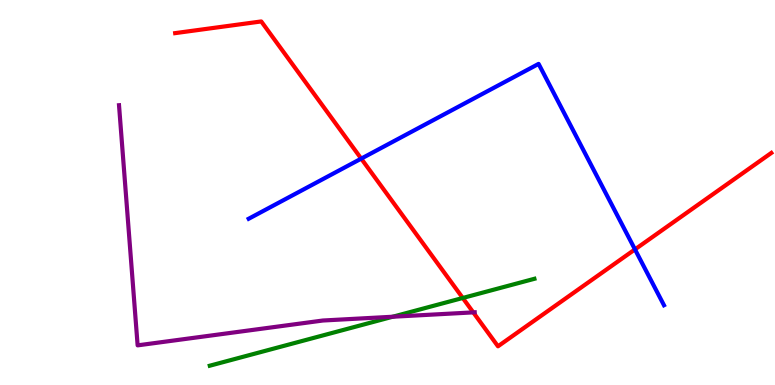[{'lines': ['blue', 'red'], 'intersections': [{'x': 4.66, 'y': 5.88}, {'x': 8.19, 'y': 3.52}]}, {'lines': ['green', 'red'], 'intersections': [{'x': 5.97, 'y': 2.26}]}, {'lines': ['purple', 'red'], 'intersections': [{'x': 6.11, 'y': 1.89}]}, {'lines': ['blue', 'green'], 'intersections': []}, {'lines': ['blue', 'purple'], 'intersections': []}, {'lines': ['green', 'purple'], 'intersections': [{'x': 5.07, 'y': 1.77}]}]